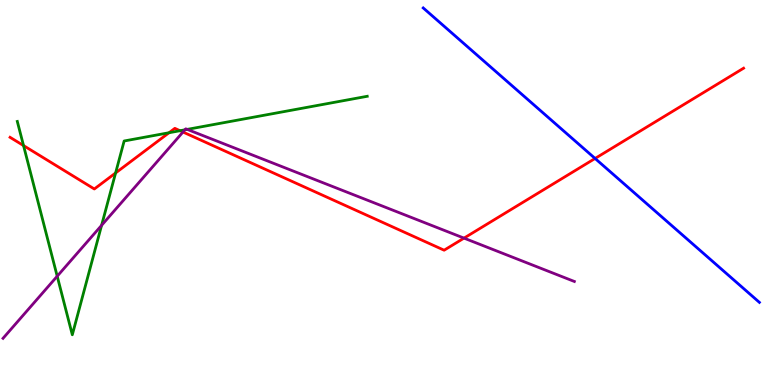[{'lines': ['blue', 'red'], 'intersections': [{'x': 7.68, 'y': 5.88}]}, {'lines': ['green', 'red'], 'intersections': [{'x': 0.304, 'y': 6.22}, {'x': 1.49, 'y': 5.51}, {'x': 2.18, 'y': 6.55}, {'x': 2.32, 'y': 6.6}]}, {'lines': ['purple', 'red'], 'intersections': [{'x': 2.36, 'y': 6.57}, {'x': 5.99, 'y': 3.81}]}, {'lines': ['blue', 'green'], 'intersections': []}, {'lines': ['blue', 'purple'], 'intersections': []}, {'lines': ['green', 'purple'], 'intersections': [{'x': 0.738, 'y': 2.83}, {'x': 1.31, 'y': 4.15}, {'x': 2.39, 'y': 6.63}, {'x': 2.42, 'y': 6.64}]}]